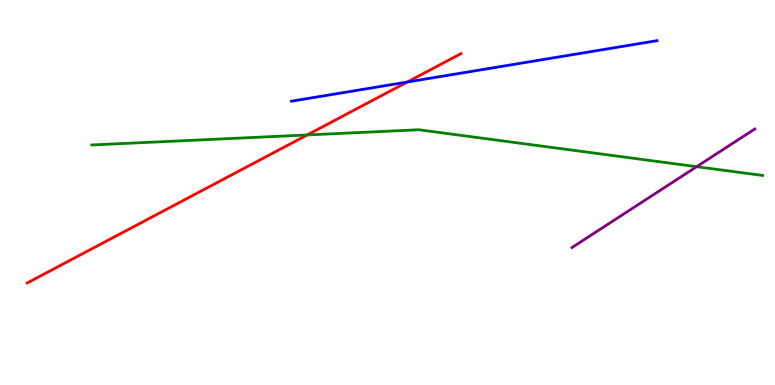[{'lines': ['blue', 'red'], 'intersections': [{'x': 5.26, 'y': 7.87}]}, {'lines': ['green', 'red'], 'intersections': [{'x': 3.96, 'y': 6.49}]}, {'lines': ['purple', 'red'], 'intersections': []}, {'lines': ['blue', 'green'], 'intersections': []}, {'lines': ['blue', 'purple'], 'intersections': []}, {'lines': ['green', 'purple'], 'intersections': [{'x': 8.99, 'y': 5.67}]}]